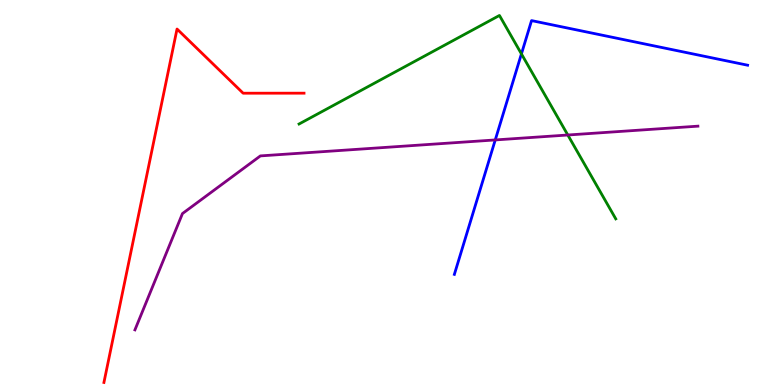[{'lines': ['blue', 'red'], 'intersections': []}, {'lines': ['green', 'red'], 'intersections': []}, {'lines': ['purple', 'red'], 'intersections': []}, {'lines': ['blue', 'green'], 'intersections': [{'x': 6.73, 'y': 8.6}]}, {'lines': ['blue', 'purple'], 'intersections': [{'x': 6.39, 'y': 6.37}]}, {'lines': ['green', 'purple'], 'intersections': [{'x': 7.33, 'y': 6.49}]}]